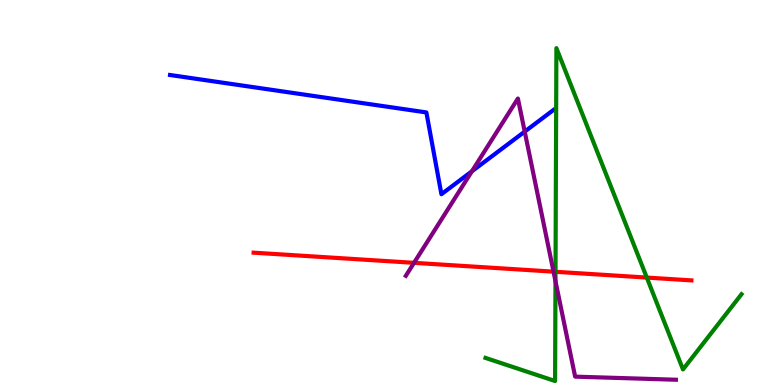[{'lines': ['blue', 'red'], 'intersections': []}, {'lines': ['green', 'red'], 'intersections': [{'x': 7.17, 'y': 2.94}, {'x': 8.35, 'y': 2.79}]}, {'lines': ['purple', 'red'], 'intersections': [{'x': 5.34, 'y': 3.17}, {'x': 7.14, 'y': 2.94}]}, {'lines': ['blue', 'green'], 'intersections': []}, {'lines': ['blue', 'purple'], 'intersections': [{'x': 6.09, 'y': 5.55}, {'x': 6.77, 'y': 6.58}]}, {'lines': ['green', 'purple'], 'intersections': [{'x': 7.17, 'y': 2.7}]}]